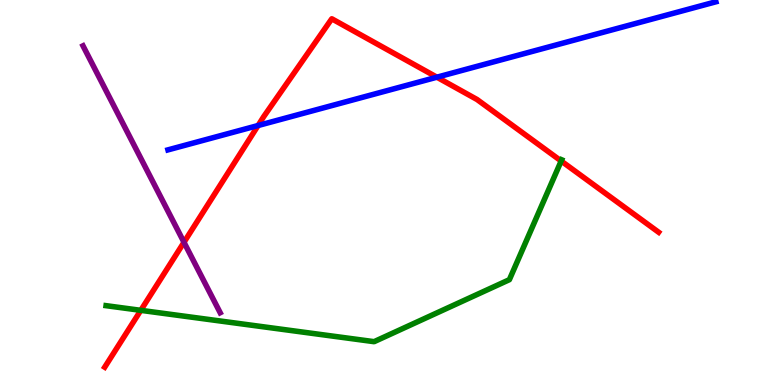[{'lines': ['blue', 'red'], 'intersections': [{'x': 3.33, 'y': 6.74}, {'x': 5.64, 'y': 7.99}]}, {'lines': ['green', 'red'], 'intersections': [{'x': 1.82, 'y': 1.94}, {'x': 7.24, 'y': 5.82}]}, {'lines': ['purple', 'red'], 'intersections': [{'x': 2.37, 'y': 3.71}]}, {'lines': ['blue', 'green'], 'intersections': []}, {'lines': ['blue', 'purple'], 'intersections': []}, {'lines': ['green', 'purple'], 'intersections': []}]